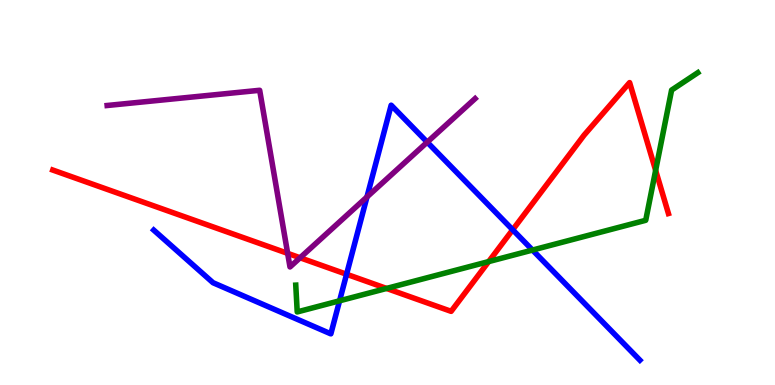[{'lines': ['blue', 'red'], 'intersections': [{'x': 4.47, 'y': 2.88}, {'x': 6.62, 'y': 4.03}]}, {'lines': ['green', 'red'], 'intersections': [{'x': 4.99, 'y': 2.51}, {'x': 6.31, 'y': 3.21}, {'x': 8.46, 'y': 5.57}]}, {'lines': ['purple', 'red'], 'intersections': [{'x': 3.71, 'y': 3.42}, {'x': 3.87, 'y': 3.3}]}, {'lines': ['blue', 'green'], 'intersections': [{'x': 4.38, 'y': 2.19}, {'x': 6.87, 'y': 3.5}]}, {'lines': ['blue', 'purple'], 'intersections': [{'x': 4.74, 'y': 4.88}, {'x': 5.51, 'y': 6.31}]}, {'lines': ['green', 'purple'], 'intersections': []}]